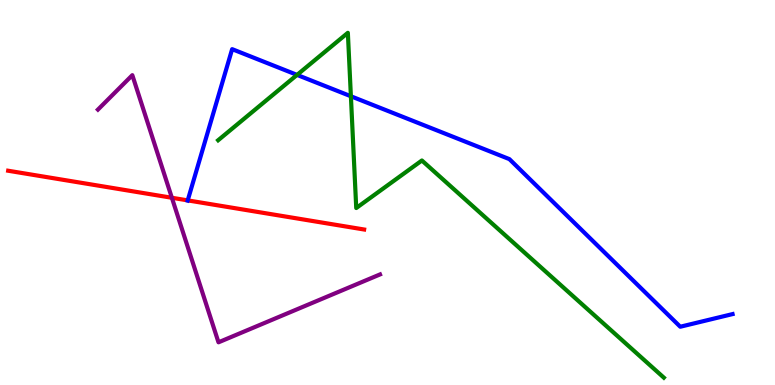[{'lines': ['blue', 'red'], 'intersections': [{'x': 2.42, 'y': 4.8}]}, {'lines': ['green', 'red'], 'intersections': []}, {'lines': ['purple', 'red'], 'intersections': [{'x': 2.22, 'y': 4.86}]}, {'lines': ['blue', 'green'], 'intersections': [{'x': 3.83, 'y': 8.05}, {'x': 4.53, 'y': 7.5}]}, {'lines': ['blue', 'purple'], 'intersections': []}, {'lines': ['green', 'purple'], 'intersections': []}]